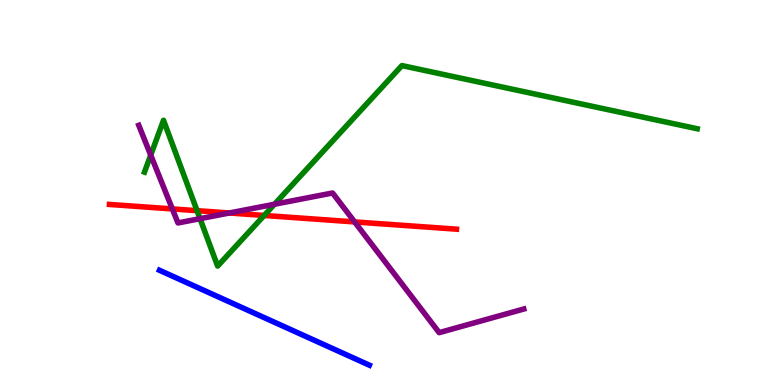[{'lines': ['blue', 'red'], 'intersections': []}, {'lines': ['green', 'red'], 'intersections': [{'x': 2.54, 'y': 4.53}, {'x': 3.41, 'y': 4.4}]}, {'lines': ['purple', 'red'], 'intersections': [{'x': 2.22, 'y': 4.57}, {'x': 2.96, 'y': 4.47}, {'x': 4.58, 'y': 4.24}]}, {'lines': ['blue', 'green'], 'intersections': []}, {'lines': ['blue', 'purple'], 'intersections': []}, {'lines': ['green', 'purple'], 'intersections': [{'x': 1.94, 'y': 5.97}, {'x': 2.58, 'y': 4.32}, {'x': 3.54, 'y': 4.69}]}]